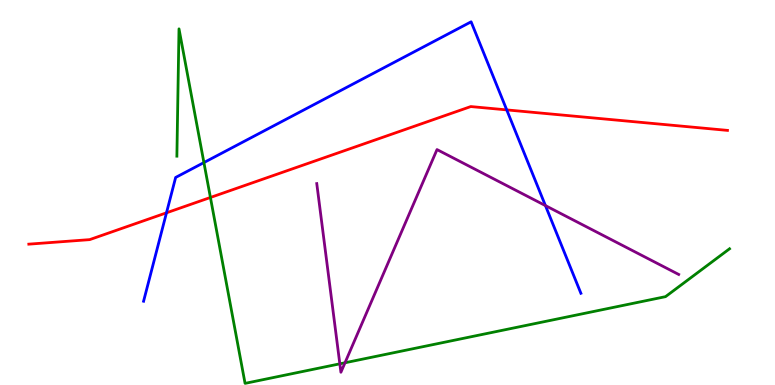[{'lines': ['blue', 'red'], 'intersections': [{'x': 2.15, 'y': 4.47}, {'x': 6.54, 'y': 7.15}]}, {'lines': ['green', 'red'], 'intersections': [{'x': 2.72, 'y': 4.87}]}, {'lines': ['purple', 'red'], 'intersections': []}, {'lines': ['blue', 'green'], 'intersections': [{'x': 2.63, 'y': 5.78}]}, {'lines': ['blue', 'purple'], 'intersections': [{'x': 7.04, 'y': 4.66}]}, {'lines': ['green', 'purple'], 'intersections': [{'x': 4.38, 'y': 0.55}, {'x': 4.45, 'y': 0.578}]}]